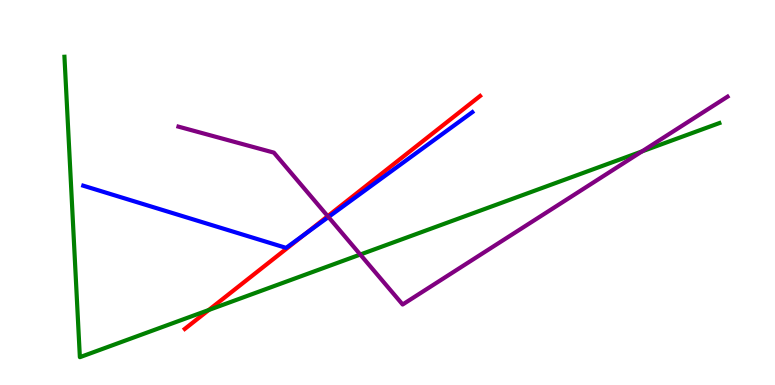[{'lines': ['blue', 'red'], 'intersections': [{'x': 3.93, 'y': 3.92}]}, {'lines': ['green', 'red'], 'intersections': [{'x': 2.69, 'y': 1.95}]}, {'lines': ['purple', 'red'], 'intersections': [{'x': 4.23, 'y': 4.39}]}, {'lines': ['blue', 'green'], 'intersections': []}, {'lines': ['blue', 'purple'], 'intersections': [{'x': 4.24, 'y': 4.36}]}, {'lines': ['green', 'purple'], 'intersections': [{'x': 4.65, 'y': 3.39}, {'x': 8.28, 'y': 6.07}]}]